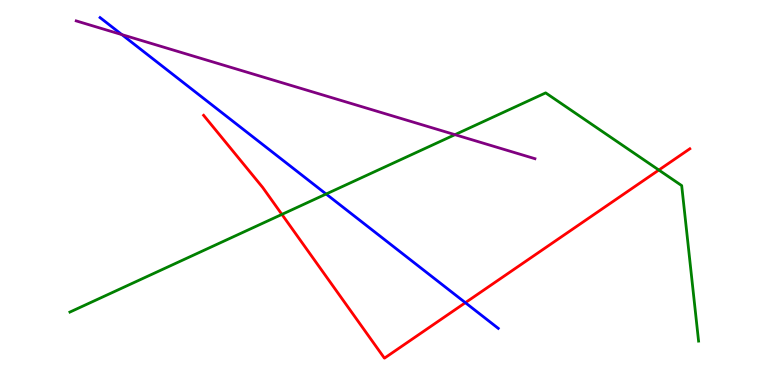[{'lines': ['blue', 'red'], 'intersections': [{'x': 6.0, 'y': 2.14}]}, {'lines': ['green', 'red'], 'intersections': [{'x': 3.64, 'y': 4.43}, {'x': 8.5, 'y': 5.58}]}, {'lines': ['purple', 'red'], 'intersections': []}, {'lines': ['blue', 'green'], 'intersections': [{'x': 4.21, 'y': 4.96}]}, {'lines': ['blue', 'purple'], 'intersections': [{'x': 1.57, 'y': 9.1}]}, {'lines': ['green', 'purple'], 'intersections': [{'x': 5.87, 'y': 6.5}]}]